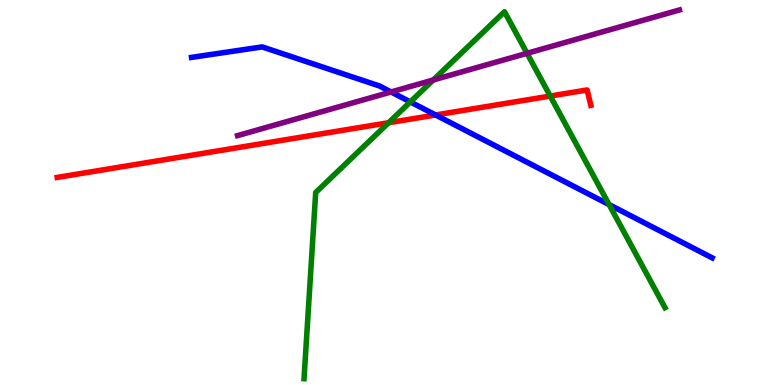[{'lines': ['blue', 'red'], 'intersections': [{'x': 5.62, 'y': 7.01}]}, {'lines': ['green', 'red'], 'intersections': [{'x': 5.01, 'y': 6.81}, {'x': 7.1, 'y': 7.51}]}, {'lines': ['purple', 'red'], 'intersections': []}, {'lines': ['blue', 'green'], 'intersections': [{'x': 5.29, 'y': 7.35}, {'x': 7.86, 'y': 4.69}]}, {'lines': ['blue', 'purple'], 'intersections': [{'x': 5.05, 'y': 7.61}]}, {'lines': ['green', 'purple'], 'intersections': [{'x': 5.59, 'y': 7.92}, {'x': 6.8, 'y': 8.62}]}]